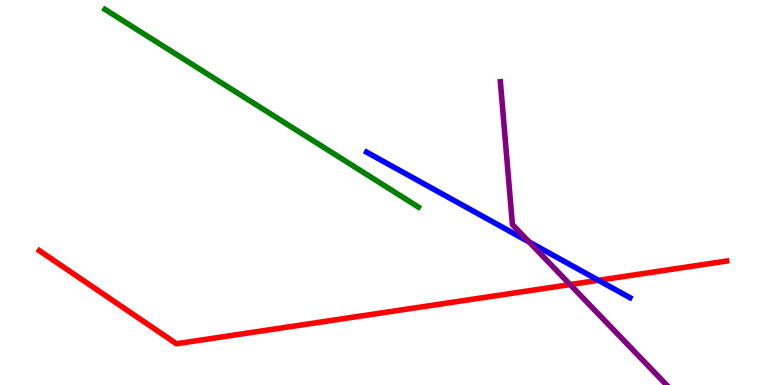[{'lines': ['blue', 'red'], 'intersections': [{'x': 7.72, 'y': 2.72}]}, {'lines': ['green', 'red'], 'intersections': []}, {'lines': ['purple', 'red'], 'intersections': [{'x': 7.36, 'y': 2.61}]}, {'lines': ['blue', 'green'], 'intersections': []}, {'lines': ['blue', 'purple'], 'intersections': [{'x': 6.83, 'y': 3.71}]}, {'lines': ['green', 'purple'], 'intersections': []}]